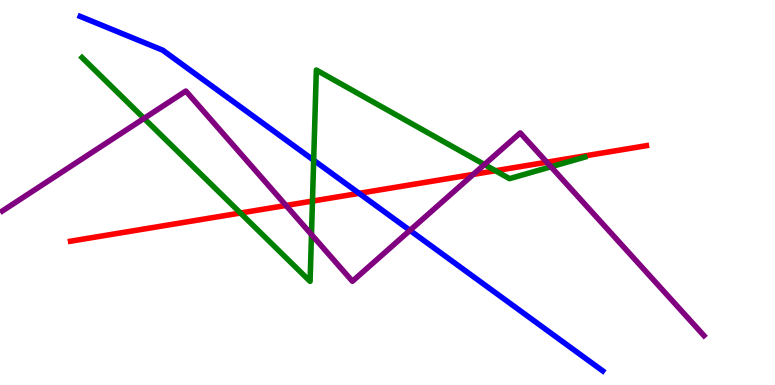[{'lines': ['blue', 'red'], 'intersections': [{'x': 4.63, 'y': 4.98}]}, {'lines': ['green', 'red'], 'intersections': [{'x': 3.1, 'y': 4.47}, {'x': 4.03, 'y': 4.78}, {'x': 6.39, 'y': 5.57}]}, {'lines': ['purple', 'red'], 'intersections': [{'x': 3.69, 'y': 4.66}, {'x': 6.11, 'y': 5.47}, {'x': 7.06, 'y': 5.79}]}, {'lines': ['blue', 'green'], 'intersections': [{'x': 4.05, 'y': 5.84}]}, {'lines': ['blue', 'purple'], 'intersections': [{'x': 5.29, 'y': 4.02}]}, {'lines': ['green', 'purple'], 'intersections': [{'x': 1.86, 'y': 6.92}, {'x': 4.02, 'y': 3.91}, {'x': 6.25, 'y': 5.73}, {'x': 7.11, 'y': 5.67}]}]